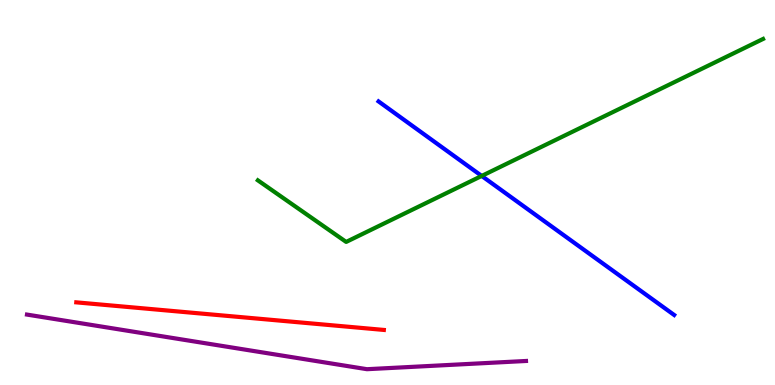[{'lines': ['blue', 'red'], 'intersections': []}, {'lines': ['green', 'red'], 'intersections': []}, {'lines': ['purple', 'red'], 'intersections': []}, {'lines': ['blue', 'green'], 'intersections': [{'x': 6.22, 'y': 5.43}]}, {'lines': ['blue', 'purple'], 'intersections': []}, {'lines': ['green', 'purple'], 'intersections': []}]